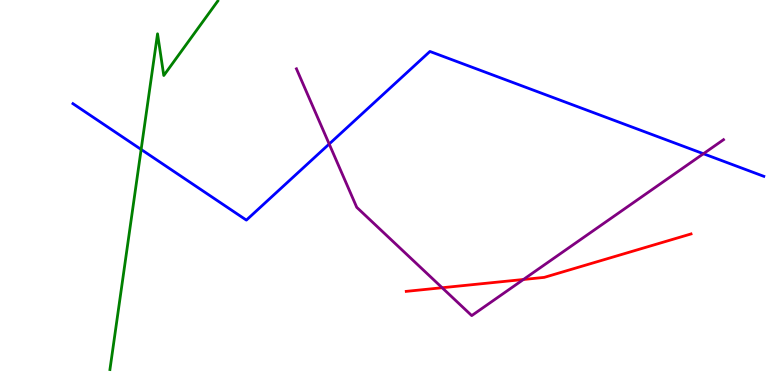[{'lines': ['blue', 'red'], 'intersections': []}, {'lines': ['green', 'red'], 'intersections': []}, {'lines': ['purple', 'red'], 'intersections': [{'x': 5.7, 'y': 2.53}, {'x': 6.75, 'y': 2.74}]}, {'lines': ['blue', 'green'], 'intersections': [{'x': 1.82, 'y': 6.12}]}, {'lines': ['blue', 'purple'], 'intersections': [{'x': 4.25, 'y': 6.26}, {'x': 9.08, 'y': 6.01}]}, {'lines': ['green', 'purple'], 'intersections': []}]